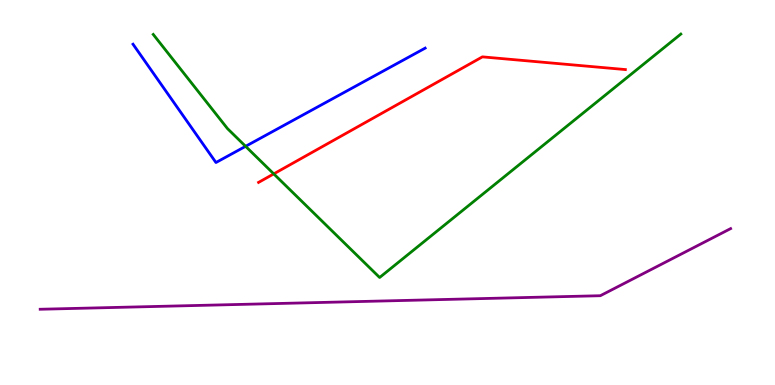[{'lines': ['blue', 'red'], 'intersections': []}, {'lines': ['green', 'red'], 'intersections': [{'x': 3.53, 'y': 5.48}]}, {'lines': ['purple', 'red'], 'intersections': []}, {'lines': ['blue', 'green'], 'intersections': [{'x': 3.17, 'y': 6.2}]}, {'lines': ['blue', 'purple'], 'intersections': []}, {'lines': ['green', 'purple'], 'intersections': []}]